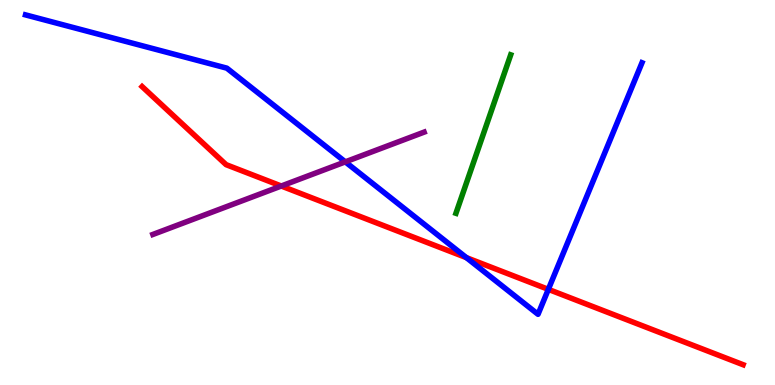[{'lines': ['blue', 'red'], 'intersections': [{'x': 6.02, 'y': 3.31}, {'x': 7.08, 'y': 2.48}]}, {'lines': ['green', 'red'], 'intersections': []}, {'lines': ['purple', 'red'], 'intersections': [{'x': 3.63, 'y': 5.17}]}, {'lines': ['blue', 'green'], 'intersections': []}, {'lines': ['blue', 'purple'], 'intersections': [{'x': 4.46, 'y': 5.8}]}, {'lines': ['green', 'purple'], 'intersections': []}]